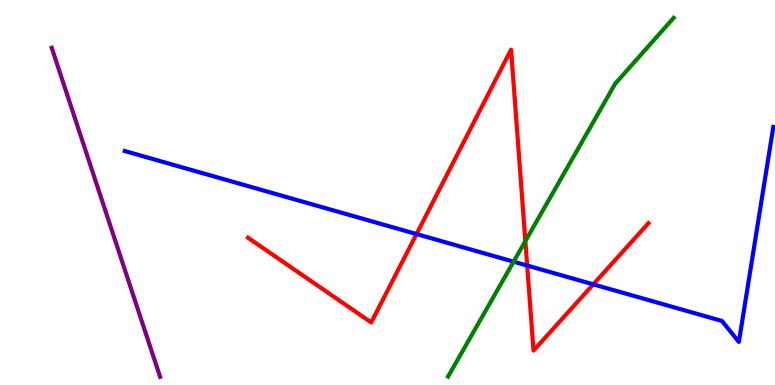[{'lines': ['blue', 'red'], 'intersections': [{'x': 5.37, 'y': 3.92}, {'x': 6.8, 'y': 3.1}, {'x': 7.66, 'y': 2.61}]}, {'lines': ['green', 'red'], 'intersections': [{'x': 6.78, 'y': 3.74}]}, {'lines': ['purple', 'red'], 'intersections': []}, {'lines': ['blue', 'green'], 'intersections': [{'x': 6.63, 'y': 3.2}]}, {'lines': ['blue', 'purple'], 'intersections': []}, {'lines': ['green', 'purple'], 'intersections': []}]